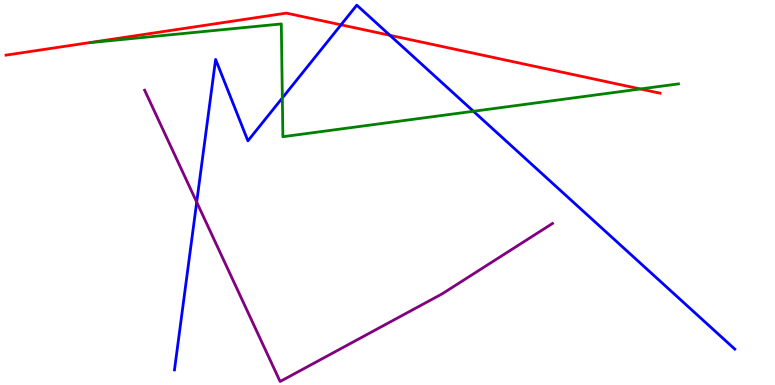[{'lines': ['blue', 'red'], 'intersections': [{'x': 4.4, 'y': 9.36}, {'x': 5.03, 'y': 9.08}]}, {'lines': ['green', 'red'], 'intersections': [{'x': 8.26, 'y': 7.69}]}, {'lines': ['purple', 'red'], 'intersections': []}, {'lines': ['blue', 'green'], 'intersections': [{'x': 3.64, 'y': 7.46}, {'x': 6.11, 'y': 7.11}]}, {'lines': ['blue', 'purple'], 'intersections': [{'x': 2.54, 'y': 4.75}]}, {'lines': ['green', 'purple'], 'intersections': []}]